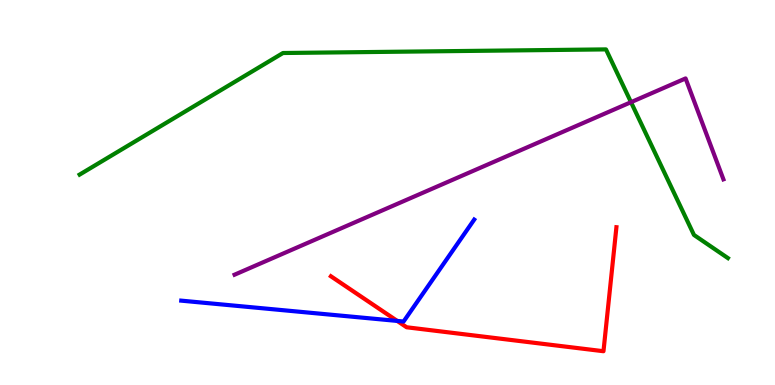[{'lines': ['blue', 'red'], 'intersections': [{'x': 5.13, 'y': 1.66}]}, {'lines': ['green', 'red'], 'intersections': []}, {'lines': ['purple', 'red'], 'intersections': []}, {'lines': ['blue', 'green'], 'intersections': []}, {'lines': ['blue', 'purple'], 'intersections': []}, {'lines': ['green', 'purple'], 'intersections': [{'x': 8.14, 'y': 7.35}]}]